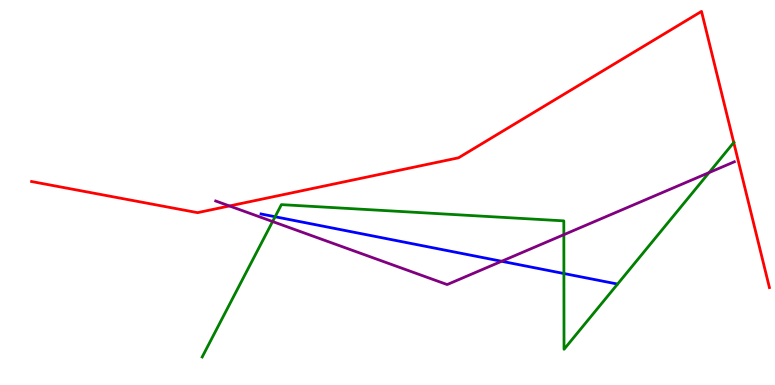[{'lines': ['blue', 'red'], 'intersections': []}, {'lines': ['green', 'red'], 'intersections': [{'x': 9.47, 'y': 6.3}]}, {'lines': ['purple', 'red'], 'intersections': [{'x': 2.96, 'y': 4.65}]}, {'lines': ['blue', 'green'], 'intersections': [{'x': 3.55, 'y': 4.37}, {'x': 7.28, 'y': 2.9}]}, {'lines': ['blue', 'purple'], 'intersections': [{'x': 6.47, 'y': 3.21}]}, {'lines': ['green', 'purple'], 'intersections': [{'x': 3.52, 'y': 4.25}, {'x': 7.28, 'y': 3.9}, {'x': 9.15, 'y': 5.52}]}]